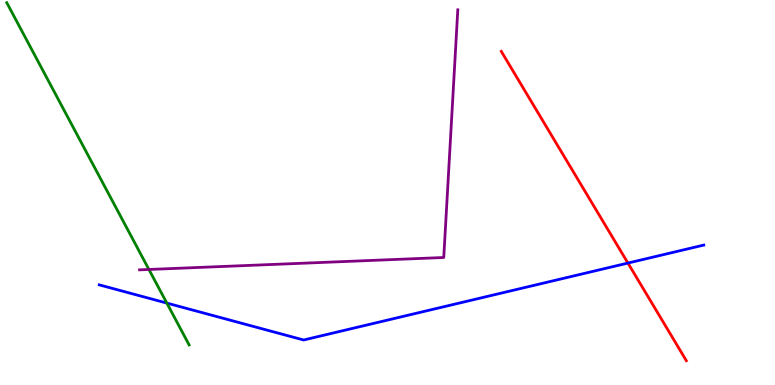[{'lines': ['blue', 'red'], 'intersections': [{'x': 8.1, 'y': 3.17}]}, {'lines': ['green', 'red'], 'intersections': []}, {'lines': ['purple', 'red'], 'intersections': []}, {'lines': ['blue', 'green'], 'intersections': [{'x': 2.15, 'y': 2.13}]}, {'lines': ['blue', 'purple'], 'intersections': []}, {'lines': ['green', 'purple'], 'intersections': [{'x': 1.92, 'y': 3.0}]}]